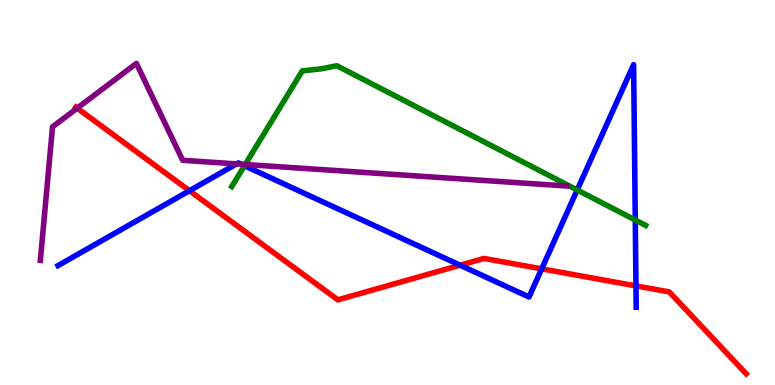[{'lines': ['blue', 'red'], 'intersections': [{'x': 2.44, 'y': 5.05}, {'x': 5.94, 'y': 3.11}, {'x': 6.99, 'y': 3.02}, {'x': 8.21, 'y': 2.57}]}, {'lines': ['green', 'red'], 'intersections': []}, {'lines': ['purple', 'red'], 'intersections': [{'x': 0.996, 'y': 7.19}]}, {'lines': ['blue', 'green'], 'intersections': [{'x': 3.15, 'y': 5.7}, {'x': 7.45, 'y': 5.07}, {'x': 8.2, 'y': 4.29}]}, {'lines': ['blue', 'purple'], 'intersections': [{'x': 3.05, 'y': 5.74}, {'x': 3.11, 'y': 5.73}]}, {'lines': ['green', 'purple'], 'intersections': [{'x': 3.16, 'y': 5.73}]}]